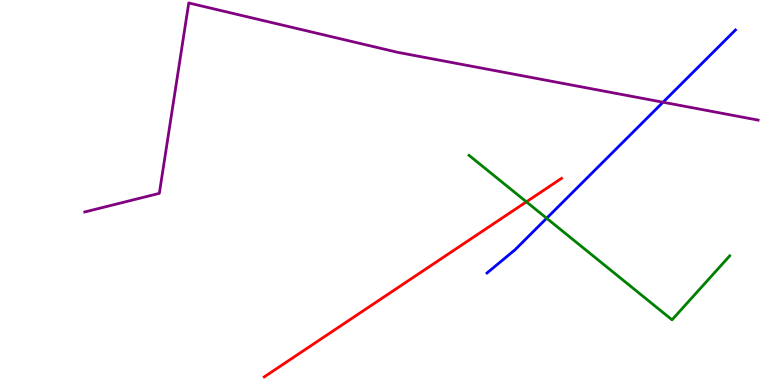[{'lines': ['blue', 'red'], 'intersections': []}, {'lines': ['green', 'red'], 'intersections': [{'x': 6.79, 'y': 4.76}]}, {'lines': ['purple', 'red'], 'intersections': []}, {'lines': ['blue', 'green'], 'intersections': [{'x': 7.05, 'y': 4.33}]}, {'lines': ['blue', 'purple'], 'intersections': [{'x': 8.56, 'y': 7.34}]}, {'lines': ['green', 'purple'], 'intersections': []}]